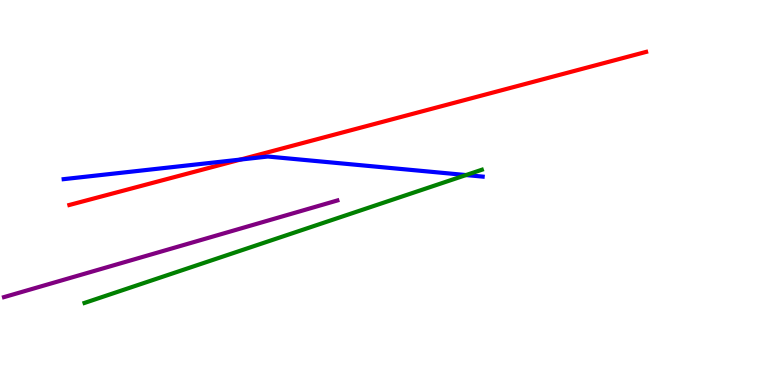[{'lines': ['blue', 'red'], 'intersections': [{'x': 3.1, 'y': 5.86}]}, {'lines': ['green', 'red'], 'intersections': []}, {'lines': ['purple', 'red'], 'intersections': []}, {'lines': ['blue', 'green'], 'intersections': [{'x': 6.01, 'y': 5.45}]}, {'lines': ['blue', 'purple'], 'intersections': []}, {'lines': ['green', 'purple'], 'intersections': []}]